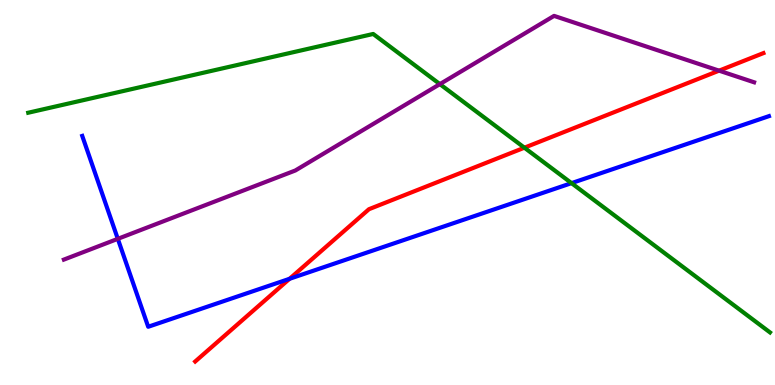[{'lines': ['blue', 'red'], 'intersections': [{'x': 3.74, 'y': 2.76}]}, {'lines': ['green', 'red'], 'intersections': [{'x': 6.77, 'y': 6.16}]}, {'lines': ['purple', 'red'], 'intersections': [{'x': 9.28, 'y': 8.16}]}, {'lines': ['blue', 'green'], 'intersections': [{'x': 7.37, 'y': 5.24}]}, {'lines': ['blue', 'purple'], 'intersections': [{'x': 1.52, 'y': 3.8}]}, {'lines': ['green', 'purple'], 'intersections': [{'x': 5.68, 'y': 7.81}]}]